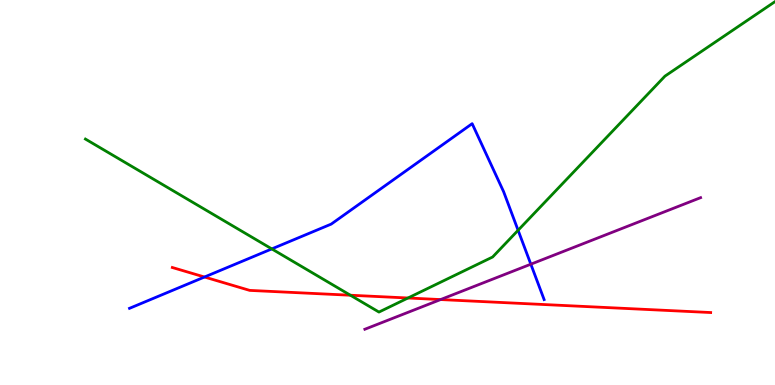[{'lines': ['blue', 'red'], 'intersections': [{'x': 2.64, 'y': 2.8}]}, {'lines': ['green', 'red'], 'intersections': [{'x': 4.52, 'y': 2.33}, {'x': 5.26, 'y': 2.26}]}, {'lines': ['purple', 'red'], 'intersections': [{'x': 5.69, 'y': 2.22}]}, {'lines': ['blue', 'green'], 'intersections': [{'x': 3.51, 'y': 3.53}, {'x': 6.69, 'y': 4.02}]}, {'lines': ['blue', 'purple'], 'intersections': [{'x': 6.85, 'y': 3.14}]}, {'lines': ['green', 'purple'], 'intersections': []}]